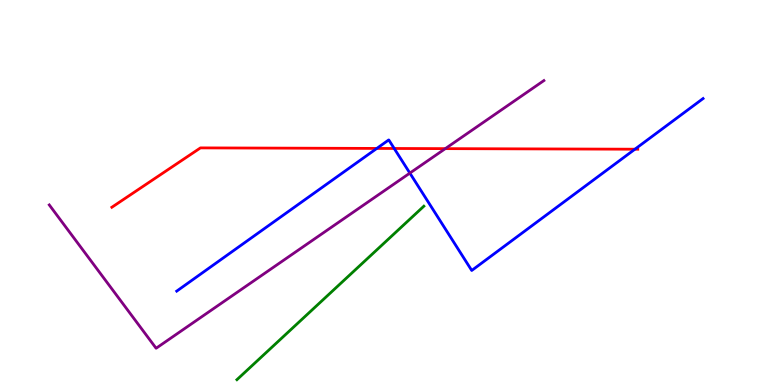[{'lines': ['blue', 'red'], 'intersections': [{'x': 4.86, 'y': 6.14}, {'x': 5.09, 'y': 6.14}, {'x': 8.19, 'y': 6.12}]}, {'lines': ['green', 'red'], 'intersections': []}, {'lines': ['purple', 'red'], 'intersections': [{'x': 5.75, 'y': 6.14}]}, {'lines': ['blue', 'green'], 'intersections': []}, {'lines': ['blue', 'purple'], 'intersections': [{'x': 5.29, 'y': 5.5}]}, {'lines': ['green', 'purple'], 'intersections': []}]